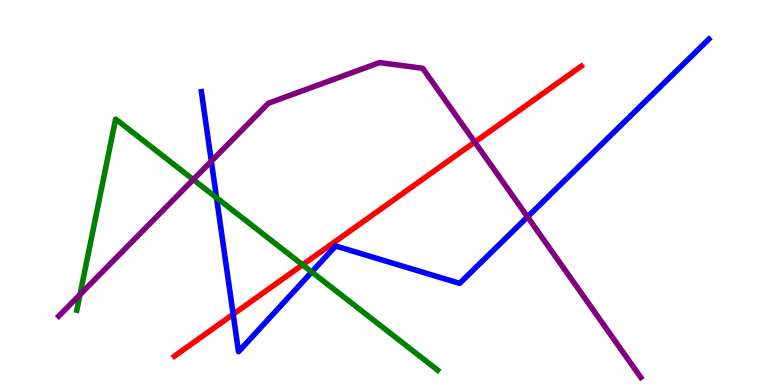[{'lines': ['blue', 'red'], 'intersections': [{'x': 3.01, 'y': 1.84}]}, {'lines': ['green', 'red'], 'intersections': [{'x': 3.9, 'y': 3.12}]}, {'lines': ['purple', 'red'], 'intersections': [{'x': 6.13, 'y': 6.31}]}, {'lines': ['blue', 'green'], 'intersections': [{'x': 2.79, 'y': 4.86}, {'x': 4.02, 'y': 2.94}]}, {'lines': ['blue', 'purple'], 'intersections': [{'x': 2.73, 'y': 5.81}, {'x': 6.81, 'y': 4.37}]}, {'lines': ['green', 'purple'], 'intersections': [{'x': 1.03, 'y': 2.35}, {'x': 2.49, 'y': 5.34}]}]